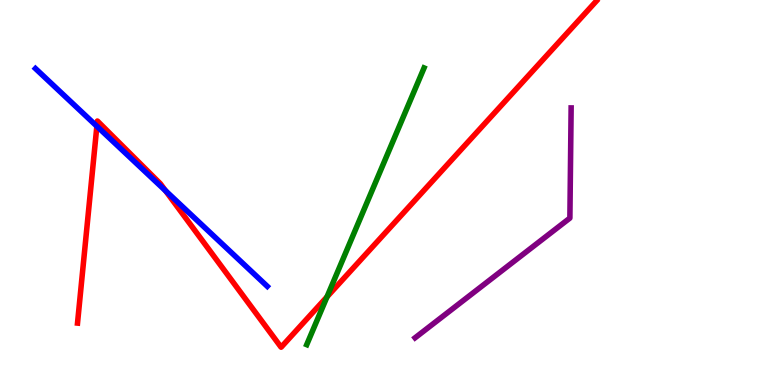[{'lines': ['blue', 'red'], 'intersections': [{'x': 1.25, 'y': 6.72}, {'x': 2.14, 'y': 5.05}]}, {'lines': ['green', 'red'], 'intersections': [{'x': 4.22, 'y': 2.29}]}, {'lines': ['purple', 'red'], 'intersections': []}, {'lines': ['blue', 'green'], 'intersections': []}, {'lines': ['blue', 'purple'], 'intersections': []}, {'lines': ['green', 'purple'], 'intersections': []}]